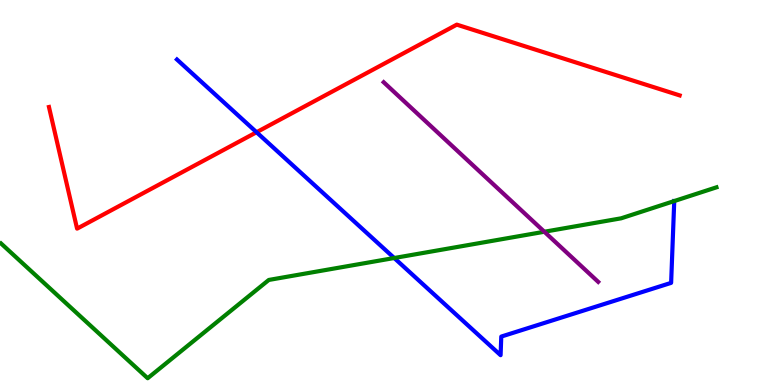[{'lines': ['blue', 'red'], 'intersections': [{'x': 3.31, 'y': 6.57}]}, {'lines': ['green', 'red'], 'intersections': []}, {'lines': ['purple', 'red'], 'intersections': []}, {'lines': ['blue', 'green'], 'intersections': [{'x': 5.09, 'y': 3.3}, {'x': 8.7, 'y': 4.78}]}, {'lines': ['blue', 'purple'], 'intersections': []}, {'lines': ['green', 'purple'], 'intersections': [{'x': 7.02, 'y': 3.98}]}]